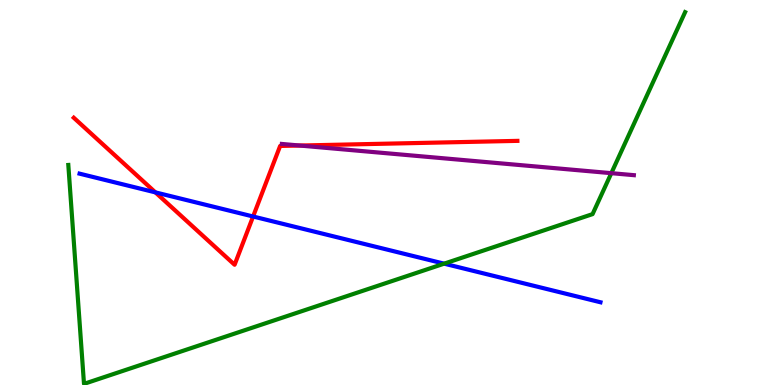[{'lines': ['blue', 'red'], 'intersections': [{'x': 2.01, 'y': 5.0}, {'x': 3.27, 'y': 4.38}]}, {'lines': ['green', 'red'], 'intersections': []}, {'lines': ['purple', 'red'], 'intersections': [{'x': 3.87, 'y': 6.22}]}, {'lines': ['blue', 'green'], 'intersections': [{'x': 5.73, 'y': 3.15}]}, {'lines': ['blue', 'purple'], 'intersections': []}, {'lines': ['green', 'purple'], 'intersections': [{'x': 7.89, 'y': 5.5}]}]